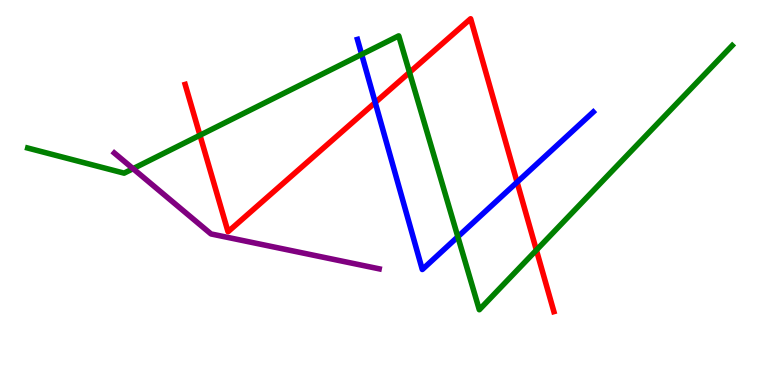[{'lines': ['blue', 'red'], 'intersections': [{'x': 4.84, 'y': 7.34}, {'x': 6.67, 'y': 5.27}]}, {'lines': ['green', 'red'], 'intersections': [{'x': 2.58, 'y': 6.49}, {'x': 5.28, 'y': 8.12}, {'x': 6.92, 'y': 3.5}]}, {'lines': ['purple', 'red'], 'intersections': []}, {'lines': ['blue', 'green'], 'intersections': [{'x': 4.67, 'y': 8.59}, {'x': 5.91, 'y': 3.85}]}, {'lines': ['blue', 'purple'], 'intersections': []}, {'lines': ['green', 'purple'], 'intersections': [{'x': 1.72, 'y': 5.62}]}]